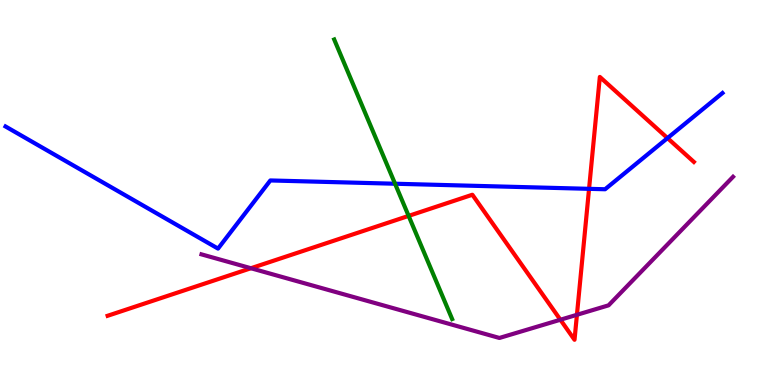[{'lines': ['blue', 'red'], 'intersections': [{'x': 7.6, 'y': 5.1}, {'x': 8.61, 'y': 6.41}]}, {'lines': ['green', 'red'], 'intersections': [{'x': 5.27, 'y': 4.39}]}, {'lines': ['purple', 'red'], 'intersections': [{'x': 3.24, 'y': 3.03}, {'x': 7.23, 'y': 1.7}, {'x': 7.44, 'y': 1.82}]}, {'lines': ['blue', 'green'], 'intersections': [{'x': 5.1, 'y': 5.23}]}, {'lines': ['blue', 'purple'], 'intersections': []}, {'lines': ['green', 'purple'], 'intersections': []}]